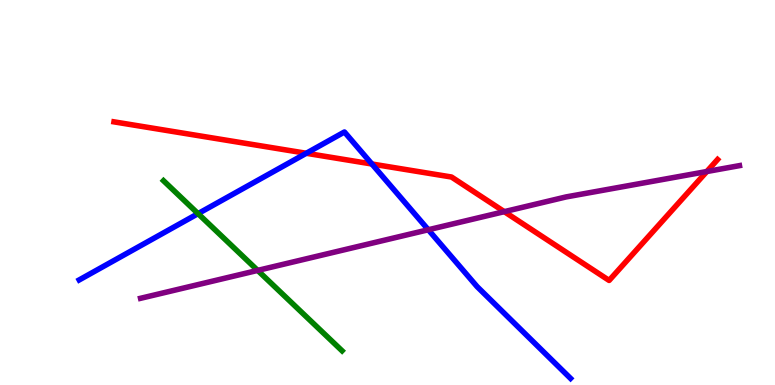[{'lines': ['blue', 'red'], 'intersections': [{'x': 3.95, 'y': 6.02}, {'x': 4.8, 'y': 5.74}]}, {'lines': ['green', 'red'], 'intersections': []}, {'lines': ['purple', 'red'], 'intersections': [{'x': 6.51, 'y': 4.5}, {'x': 9.12, 'y': 5.54}]}, {'lines': ['blue', 'green'], 'intersections': [{'x': 2.56, 'y': 4.45}]}, {'lines': ['blue', 'purple'], 'intersections': [{'x': 5.53, 'y': 4.03}]}, {'lines': ['green', 'purple'], 'intersections': [{'x': 3.32, 'y': 2.98}]}]